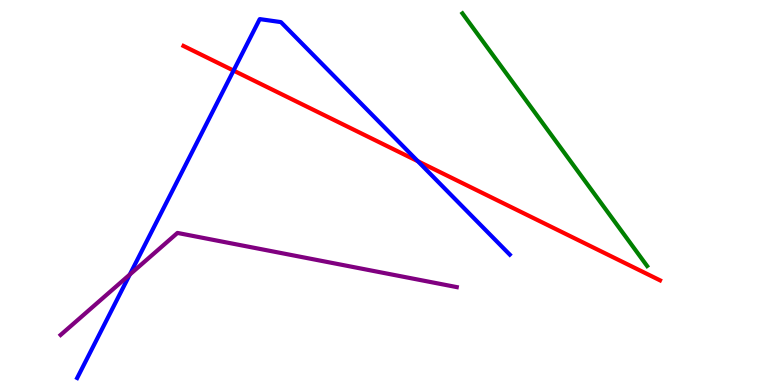[{'lines': ['blue', 'red'], 'intersections': [{'x': 3.01, 'y': 8.17}, {'x': 5.39, 'y': 5.81}]}, {'lines': ['green', 'red'], 'intersections': []}, {'lines': ['purple', 'red'], 'intersections': []}, {'lines': ['blue', 'green'], 'intersections': []}, {'lines': ['blue', 'purple'], 'intersections': [{'x': 1.67, 'y': 2.87}]}, {'lines': ['green', 'purple'], 'intersections': []}]